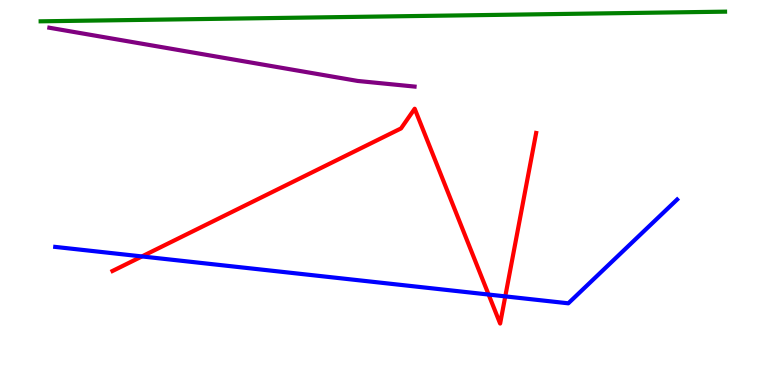[{'lines': ['blue', 'red'], 'intersections': [{'x': 1.83, 'y': 3.34}, {'x': 6.3, 'y': 2.35}, {'x': 6.52, 'y': 2.3}]}, {'lines': ['green', 'red'], 'intersections': []}, {'lines': ['purple', 'red'], 'intersections': []}, {'lines': ['blue', 'green'], 'intersections': []}, {'lines': ['blue', 'purple'], 'intersections': []}, {'lines': ['green', 'purple'], 'intersections': []}]